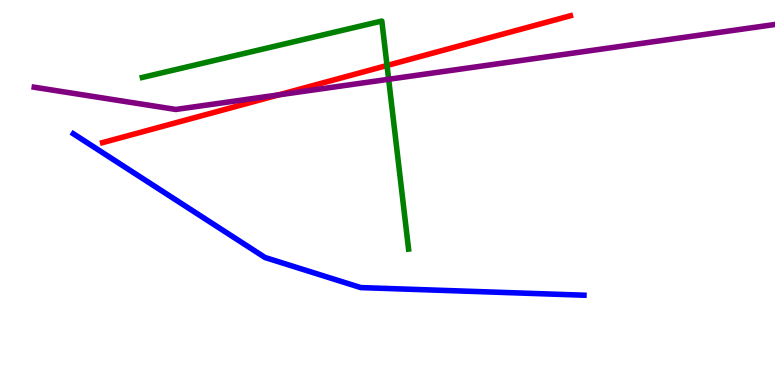[{'lines': ['blue', 'red'], 'intersections': []}, {'lines': ['green', 'red'], 'intersections': [{'x': 4.99, 'y': 8.3}]}, {'lines': ['purple', 'red'], 'intersections': [{'x': 3.6, 'y': 7.54}]}, {'lines': ['blue', 'green'], 'intersections': []}, {'lines': ['blue', 'purple'], 'intersections': []}, {'lines': ['green', 'purple'], 'intersections': [{'x': 5.01, 'y': 7.94}]}]